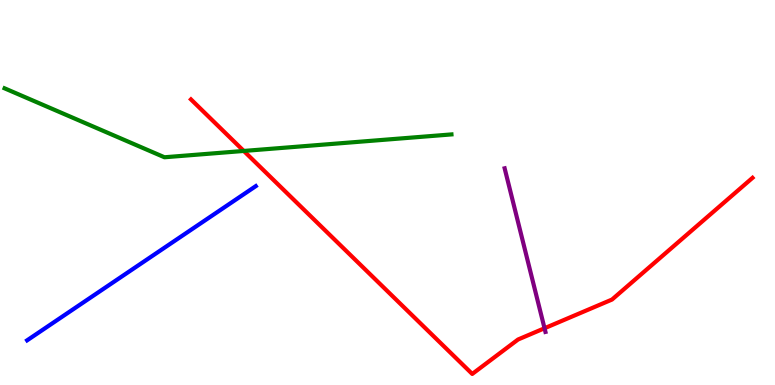[{'lines': ['blue', 'red'], 'intersections': []}, {'lines': ['green', 'red'], 'intersections': [{'x': 3.15, 'y': 6.08}]}, {'lines': ['purple', 'red'], 'intersections': [{'x': 7.03, 'y': 1.47}]}, {'lines': ['blue', 'green'], 'intersections': []}, {'lines': ['blue', 'purple'], 'intersections': []}, {'lines': ['green', 'purple'], 'intersections': []}]